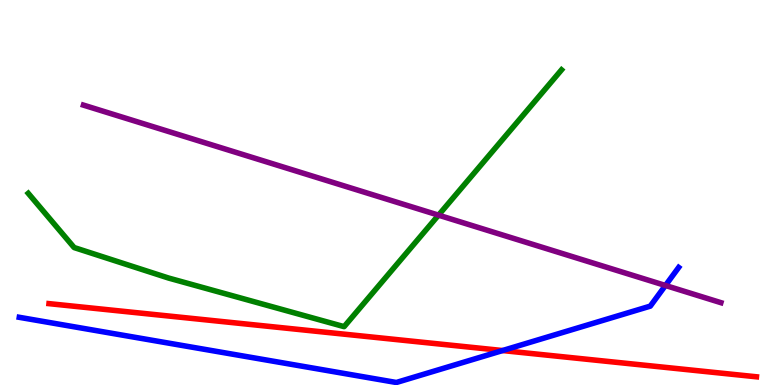[{'lines': ['blue', 'red'], 'intersections': [{'x': 6.49, 'y': 0.895}]}, {'lines': ['green', 'red'], 'intersections': []}, {'lines': ['purple', 'red'], 'intersections': []}, {'lines': ['blue', 'green'], 'intersections': []}, {'lines': ['blue', 'purple'], 'intersections': [{'x': 8.59, 'y': 2.59}]}, {'lines': ['green', 'purple'], 'intersections': [{'x': 5.66, 'y': 4.41}]}]